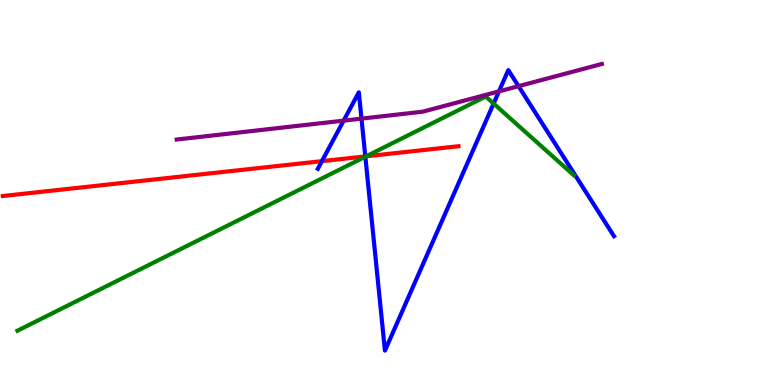[{'lines': ['blue', 'red'], 'intersections': [{'x': 4.15, 'y': 5.81}, {'x': 4.71, 'y': 5.94}]}, {'lines': ['green', 'red'], 'intersections': [{'x': 4.72, 'y': 5.94}]}, {'lines': ['purple', 'red'], 'intersections': []}, {'lines': ['blue', 'green'], 'intersections': [{'x': 4.71, 'y': 5.93}, {'x': 6.37, 'y': 7.31}]}, {'lines': ['blue', 'purple'], 'intersections': [{'x': 4.43, 'y': 6.87}, {'x': 4.66, 'y': 6.92}, {'x': 6.44, 'y': 7.63}, {'x': 6.69, 'y': 7.76}]}, {'lines': ['green', 'purple'], 'intersections': []}]